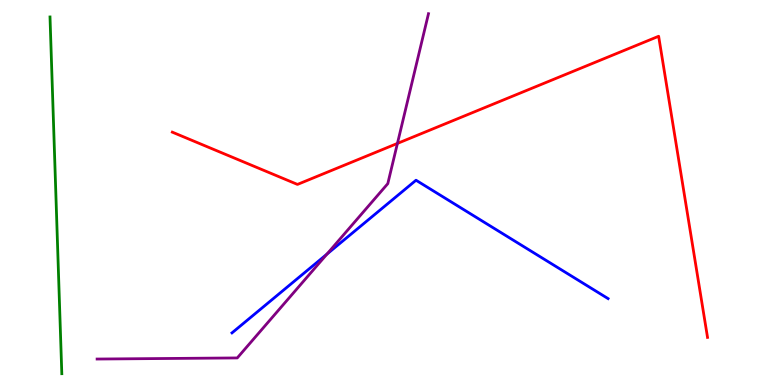[{'lines': ['blue', 'red'], 'intersections': []}, {'lines': ['green', 'red'], 'intersections': []}, {'lines': ['purple', 'red'], 'intersections': [{'x': 5.13, 'y': 6.27}]}, {'lines': ['blue', 'green'], 'intersections': []}, {'lines': ['blue', 'purple'], 'intersections': [{'x': 4.22, 'y': 3.4}]}, {'lines': ['green', 'purple'], 'intersections': []}]